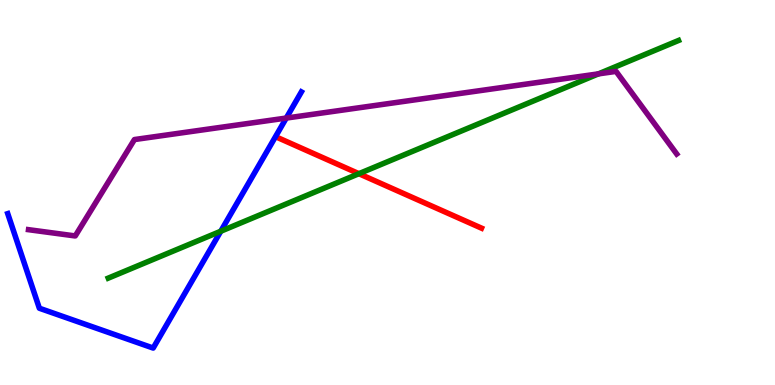[{'lines': ['blue', 'red'], 'intersections': []}, {'lines': ['green', 'red'], 'intersections': [{'x': 4.63, 'y': 5.49}]}, {'lines': ['purple', 'red'], 'intersections': []}, {'lines': ['blue', 'green'], 'intersections': [{'x': 2.85, 'y': 3.99}]}, {'lines': ['blue', 'purple'], 'intersections': [{'x': 3.69, 'y': 6.93}]}, {'lines': ['green', 'purple'], 'intersections': [{'x': 7.72, 'y': 8.08}]}]